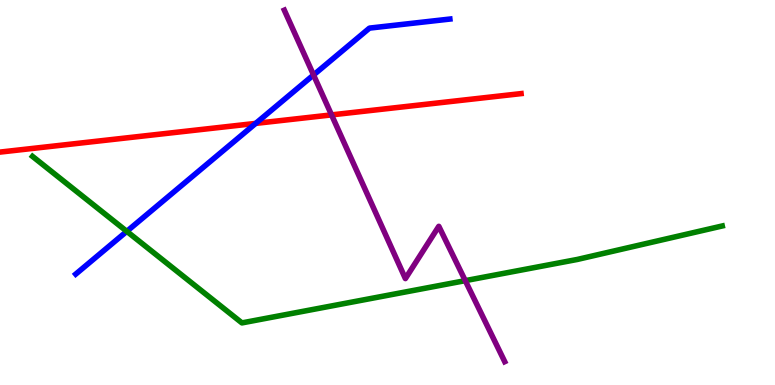[{'lines': ['blue', 'red'], 'intersections': [{'x': 3.3, 'y': 6.79}]}, {'lines': ['green', 'red'], 'intersections': []}, {'lines': ['purple', 'red'], 'intersections': [{'x': 4.28, 'y': 7.02}]}, {'lines': ['blue', 'green'], 'intersections': [{'x': 1.64, 'y': 3.99}]}, {'lines': ['blue', 'purple'], 'intersections': [{'x': 4.05, 'y': 8.05}]}, {'lines': ['green', 'purple'], 'intersections': [{'x': 6.0, 'y': 2.71}]}]